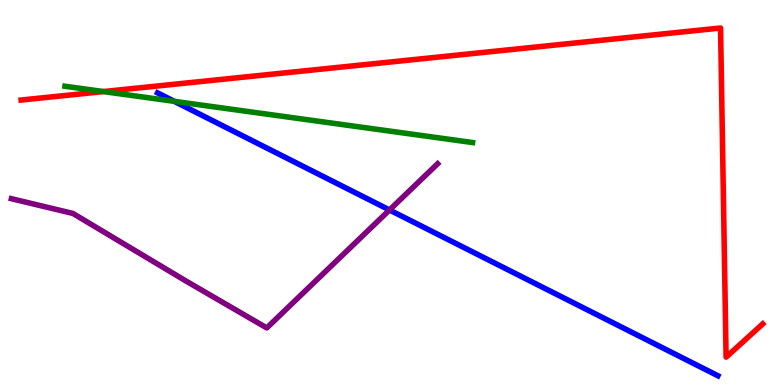[{'lines': ['blue', 'red'], 'intersections': []}, {'lines': ['green', 'red'], 'intersections': [{'x': 1.33, 'y': 7.62}]}, {'lines': ['purple', 'red'], 'intersections': []}, {'lines': ['blue', 'green'], 'intersections': [{'x': 2.25, 'y': 7.37}]}, {'lines': ['blue', 'purple'], 'intersections': [{'x': 5.03, 'y': 4.55}]}, {'lines': ['green', 'purple'], 'intersections': []}]